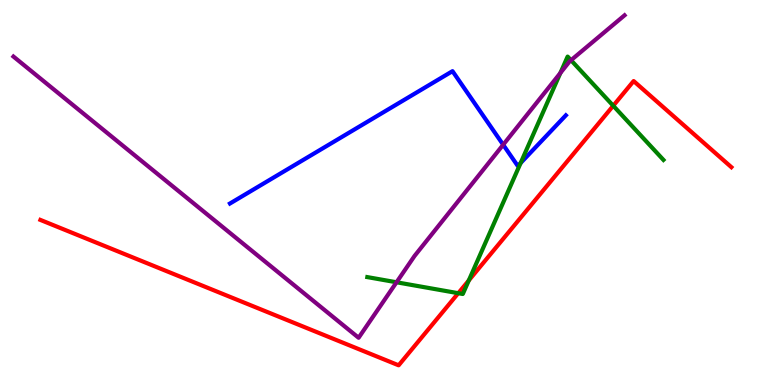[{'lines': ['blue', 'red'], 'intersections': []}, {'lines': ['green', 'red'], 'intersections': [{'x': 5.91, 'y': 2.38}, {'x': 6.05, 'y': 2.72}, {'x': 7.91, 'y': 7.25}]}, {'lines': ['purple', 'red'], 'intersections': []}, {'lines': ['blue', 'green'], 'intersections': [{'x': 6.72, 'y': 5.77}]}, {'lines': ['blue', 'purple'], 'intersections': [{'x': 6.49, 'y': 6.24}]}, {'lines': ['green', 'purple'], 'intersections': [{'x': 5.12, 'y': 2.67}, {'x': 7.23, 'y': 8.1}, {'x': 7.37, 'y': 8.44}]}]